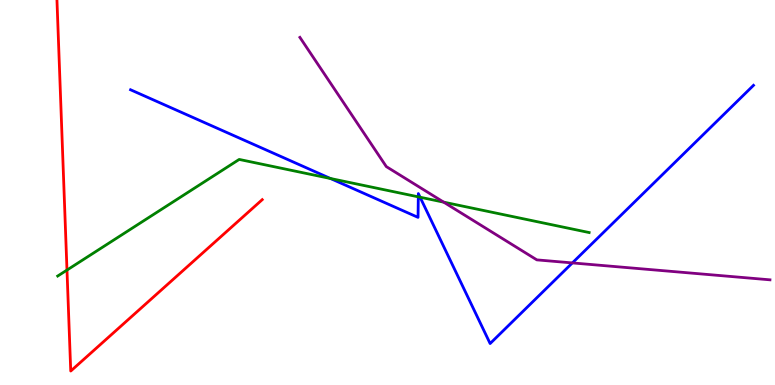[{'lines': ['blue', 'red'], 'intersections': []}, {'lines': ['green', 'red'], 'intersections': [{'x': 0.864, 'y': 2.99}]}, {'lines': ['purple', 'red'], 'intersections': []}, {'lines': ['blue', 'green'], 'intersections': [{'x': 4.26, 'y': 5.36}, {'x': 5.4, 'y': 4.89}, {'x': 5.42, 'y': 4.88}]}, {'lines': ['blue', 'purple'], 'intersections': [{'x': 7.39, 'y': 3.17}]}, {'lines': ['green', 'purple'], 'intersections': [{'x': 5.72, 'y': 4.75}]}]